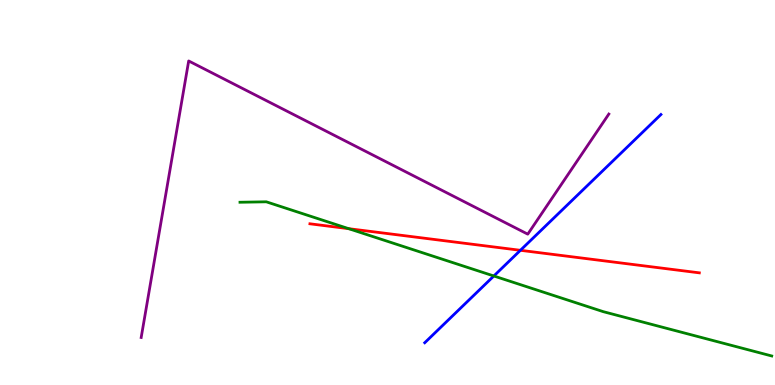[{'lines': ['blue', 'red'], 'intersections': [{'x': 6.71, 'y': 3.5}]}, {'lines': ['green', 'red'], 'intersections': [{'x': 4.5, 'y': 4.06}]}, {'lines': ['purple', 'red'], 'intersections': []}, {'lines': ['blue', 'green'], 'intersections': [{'x': 6.37, 'y': 2.83}]}, {'lines': ['blue', 'purple'], 'intersections': []}, {'lines': ['green', 'purple'], 'intersections': []}]